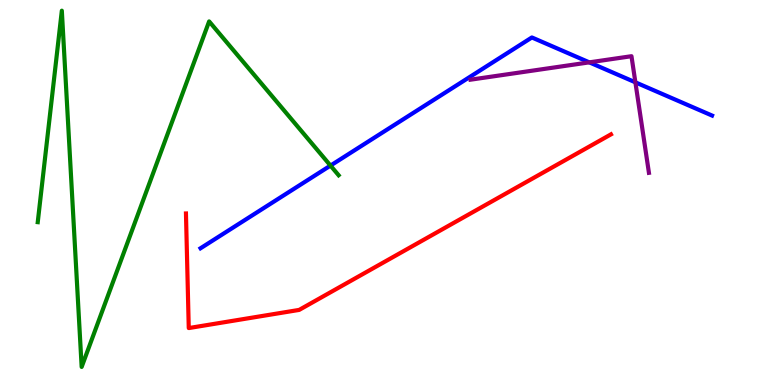[{'lines': ['blue', 'red'], 'intersections': []}, {'lines': ['green', 'red'], 'intersections': []}, {'lines': ['purple', 'red'], 'intersections': []}, {'lines': ['blue', 'green'], 'intersections': [{'x': 4.26, 'y': 5.7}]}, {'lines': ['blue', 'purple'], 'intersections': [{'x': 7.6, 'y': 8.38}, {'x': 8.2, 'y': 7.86}]}, {'lines': ['green', 'purple'], 'intersections': []}]